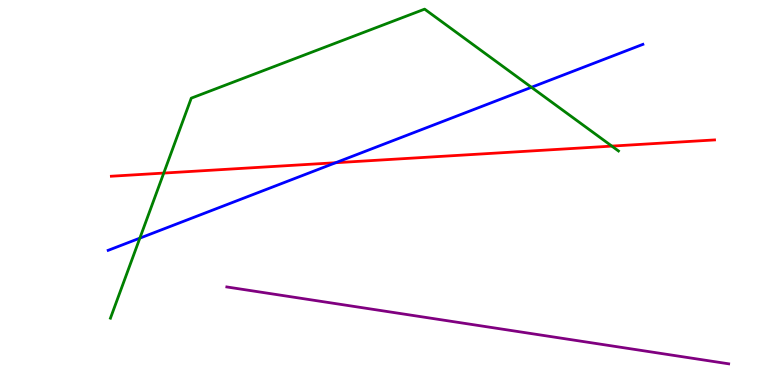[{'lines': ['blue', 'red'], 'intersections': [{'x': 4.33, 'y': 5.77}]}, {'lines': ['green', 'red'], 'intersections': [{'x': 2.11, 'y': 5.5}, {'x': 7.89, 'y': 6.21}]}, {'lines': ['purple', 'red'], 'intersections': []}, {'lines': ['blue', 'green'], 'intersections': [{'x': 1.8, 'y': 3.81}, {'x': 6.86, 'y': 7.73}]}, {'lines': ['blue', 'purple'], 'intersections': []}, {'lines': ['green', 'purple'], 'intersections': []}]